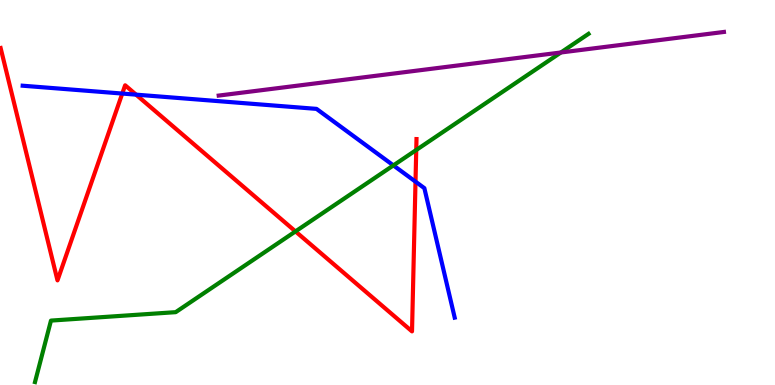[{'lines': ['blue', 'red'], 'intersections': [{'x': 1.58, 'y': 7.57}, {'x': 1.76, 'y': 7.54}, {'x': 5.36, 'y': 5.28}]}, {'lines': ['green', 'red'], 'intersections': [{'x': 3.81, 'y': 3.99}, {'x': 5.37, 'y': 6.1}]}, {'lines': ['purple', 'red'], 'intersections': []}, {'lines': ['blue', 'green'], 'intersections': [{'x': 5.08, 'y': 5.7}]}, {'lines': ['blue', 'purple'], 'intersections': []}, {'lines': ['green', 'purple'], 'intersections': [{'x': 7.24, 'y': 8.64}]}]